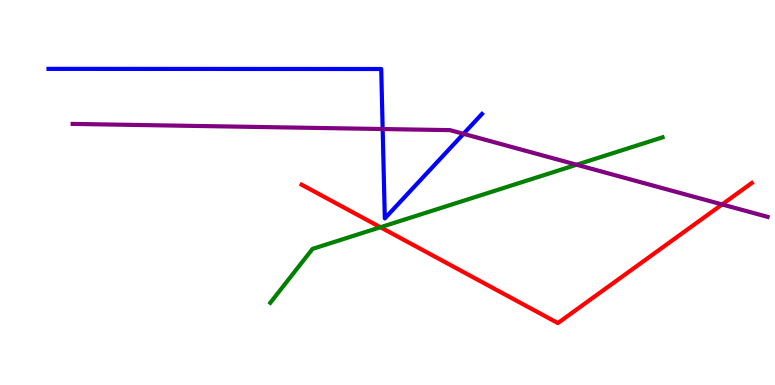[{'lines': ['blue', 'red'], 'intersections': []}, {'lines': ['green', 'red'], 'intersections': [{'x': 4.91, 'y': 4.1}]}, {'lines': ['purple', 'red'], 'intersections': [{'x': 9.32, 'y': 4.69}]}, {'lines': ['blue', 'green'], 'intersections': []}, {'lines': ['blue', 'purple'], 'intersections': [{'x': 4.94, 'y': 6.65}, {'x': 5.98, 'y': 6.52}]}, {'lines': ['green', 'purple'], 'intersections': [{'x': 7.44, 'y': 5.72}]}]